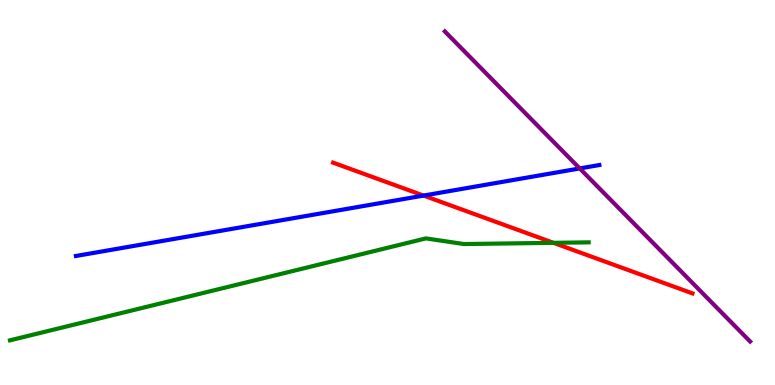[{'lines': ['blue', 'red'], 'intersections': [{'x': 5.47, 'y': 4.92}]}, {'lines': ['green', 'red'], 'intersections': [{'x': 7.14, 'y': 3.69}]}, {'lines': ['purple', 'red'], 'intersections': []}, {'lines': ['blue', 'green'], 'intersections': []}, {'lines': ['blue', 'purple'], 'intersections': [{'x': 7.48, 'y': 5.62}]}, {'lines': ['green', 'purple'], 'intersections': []}]